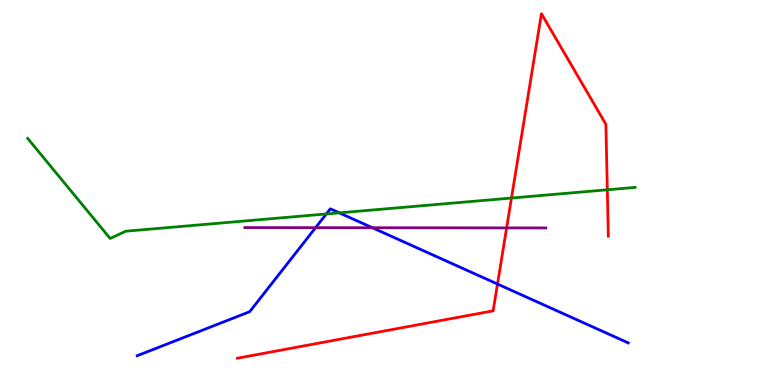[{'lines': ['blue', 'red'], 'intersections': [{'x': 6.42, 'y': 2.62}]}, {'lines': ['green', 'red'], 'intersections': [{'x': 6.6, 'y': 4.86}, {'x': 7.84, 'y': 5.07}]}, {'lines': ['purple', 'red'], 'intersections': [{'x': 6.54, 'y': 4.08}]}, {'lines': ['blue', 'green'], 'intersections': [{'x': 4.21, 'y': 4.44}, {'x': 4.38, 'y': 4.47}]}, {'lines': ['blue', 'purple'], 'intersections': [{'x': 4.07, 'y': 4.09}, {'x': 4.81, 'y': 4.08}]}, {'lines': ['green', 'purple'], 'intersections': []}]